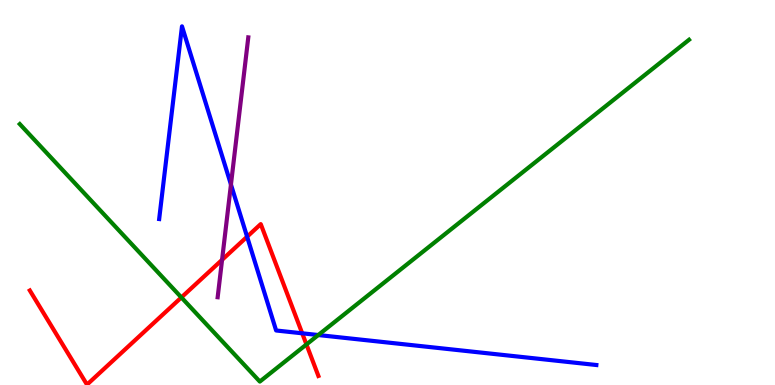[{'lines': ['blue', 'red'], 'intersections': [{'x': 3.19, 'y': 3.85}, {'x': 3.9, 'y': 1.34}]}, {'lines': ['green', 'red'], 'intersections': [{'x': 2.34, 'y': 2.27}, {'x': 3.95, 'y': 1.05}]}, {'lines': ['purple', 'red'], 'intersections': [{'x': 2.87, 'y': 3.25}]}, {'lines': ['blue', 'green'], 'intersections': [{'x': 4.11, 'y': 1.3}]}, {'lines': ['blue', 'purple'], 'intersections': [{'x': 2.98, 'y': 5.21}]}, {'lines': ['green', 'purple'], 'intersections': []}]